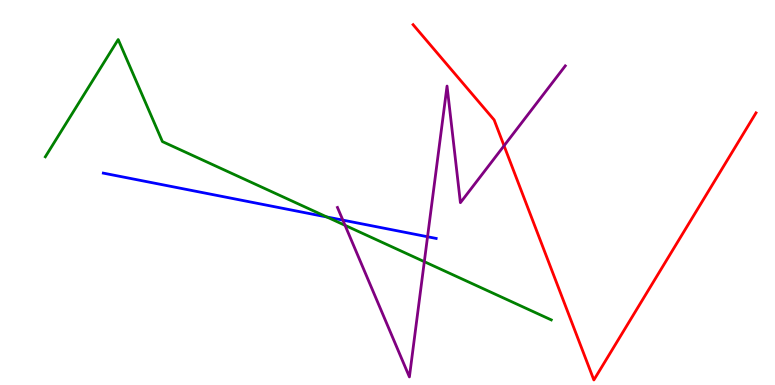[{'lines': ['blue', 'red'], 'intersections': []}, {'lines': ['green', 'red'], 'intersections': []}, {'lines': ['purple', 'red'], 'intersections': [{'x': 6.5, 'y': 6.21}]}, {'lines': ['blue', 'green'], 'intersections': [{'x': 4.22, 'y': 4.36}]}, {'lines': ['blue', 'purple'], 'intersections': [{'x': 4.42, 'y': 4.28}, {'x': 5.52, 'y': 3.85}]}, {'lines': ['green', 'purple'], 'intersections': [{'x': 4.45, 'y': 4.15}, {'x': 5.48, 'y': 3.2}]}]